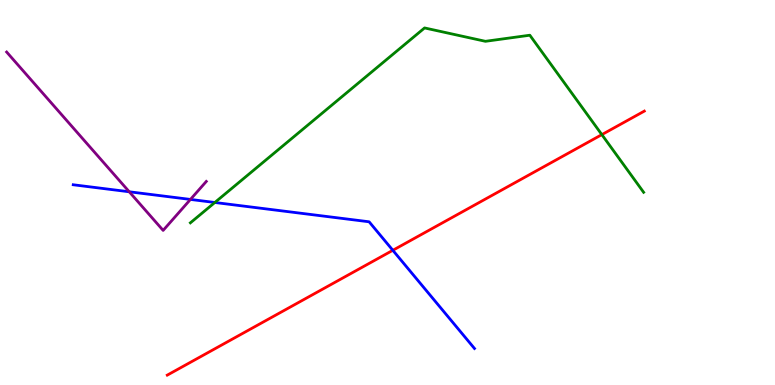[{'lines': ['blue', 'red'], 'intersections': [{'x': 5.07, 'y': 3.5}]}, {'lines': ['green', 'red'], 'intersections': [{'x': 7.77, 'y': 6.5}]}, {'lines': ['purple', 'red'], 'intersections': []}, {'lines': ['blue', 'green'], 'intersections': [{'x': 2.77, 'y': 4.74}]}, {'lines': ['blue', 'purple'], 'intersections': [{'x': 1.67, 'y': 5.02}, {'x': 2.46, 'y': 4.82}]}, {'lines': ['green', 'purple'], 'intersections': []}]